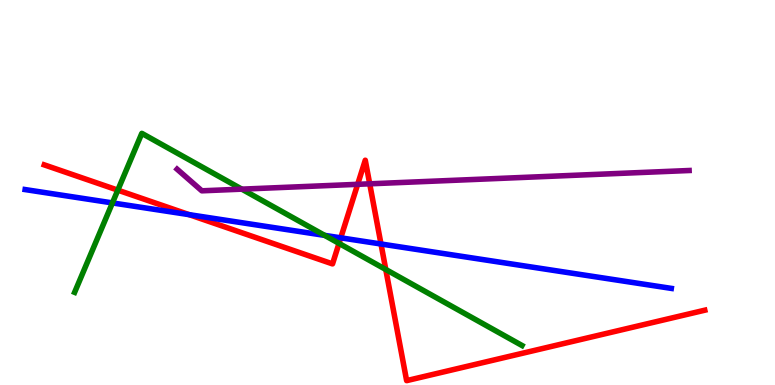[{'lines': ['blue', 'red'], 'intersections': [{'x': 2.44, 'y': 4.42}, {'x': 4.4, 'y': 3.82}, {'x': 4.92, 'y': 3.66}]}, {'lines': ['green', 'red'], 'intersections': [{'x': 1.52, 'y': 5.06}, {'x': 4.37, 'y': 3.68}, {'x': 4.98, 'y': 3.0}]}, {'lines': ['purple', 'red'], 'intersections': [{'x': 4.61, 'y': 5.21}, {'x': 4.77, 'y': 5.23}]}, {'lines': ['blue', 'green'], 'intersections': [{'x': 1.45, 'y': 4.73}, {'x': 4.19, 'y': 3.89}]}, {'lines': ['blue', 'purple'], 'intersections': []}, {'lines': ['green', 'purple'], 'intersections': [{'x': 3.12, 'y': 5.09}]}]